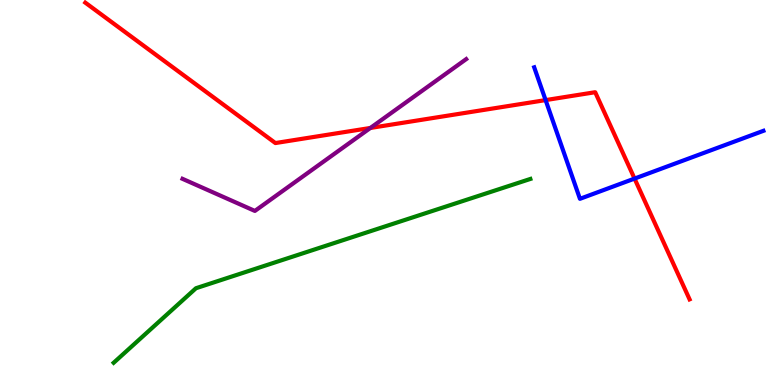[{'lines': ['blue', 'red'], 'intersections': [{'x': 7.04, 'y': 7.4}, {'x': 8.19, 'y': 5.36}]}, {'lines': ['green', 'red'], 'intersections': []}, {'lines': ['purple', 'red'], 'intersections': [{'x': 4.78, 'y': 6.68}]}, {'lines': ['blue', 'green'], 'intersections': []}, {'lines': ['blue', 'purple'], 'intersections': []}, {'lines': ['green', 'purple'], 'intersections': []}]